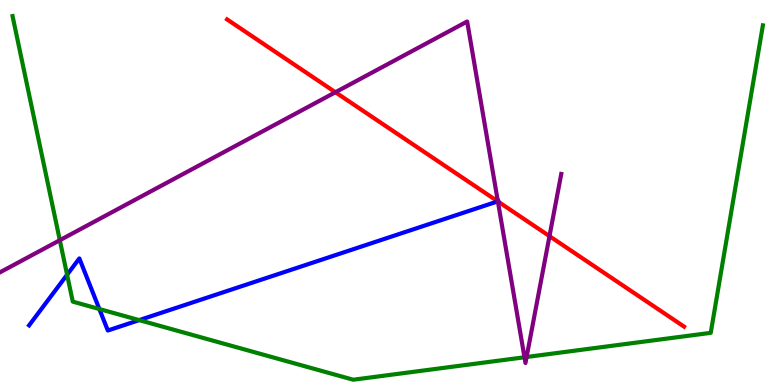[{'lines': ['blue', 'red'], 'intersections': [{'x': 6.42, 'y': 4.77}]}, {'lines': ['green', 'red'], 'intersections': []}, {'lines': ['purple', 'red'], 'intersections': [{'x': 4.33, 'y': 7.6}, {'x': 6.42, 'y': 4.77}, {'x': 7.09, 'y': 3.87}]}, {'lines': ['blue', 'green'], 'intersections': [{'x': 0.866, 'y': 2.86}, {'x': 1.28, 'y': 1.97}, {'x': 1.8, 'y': 1.69}]}, {'lines': ['blue', 'purple'], 'intersections': [{'x': 6.42, 'y': 4.77}]}, {'lines': ['green', 'purple'], 'intersections': [{'x': 0.772, 'y': 3.76}, {'x': 6.77, 'y': 0.72}, {'x': 6.79, 'y': 0.727}]}]